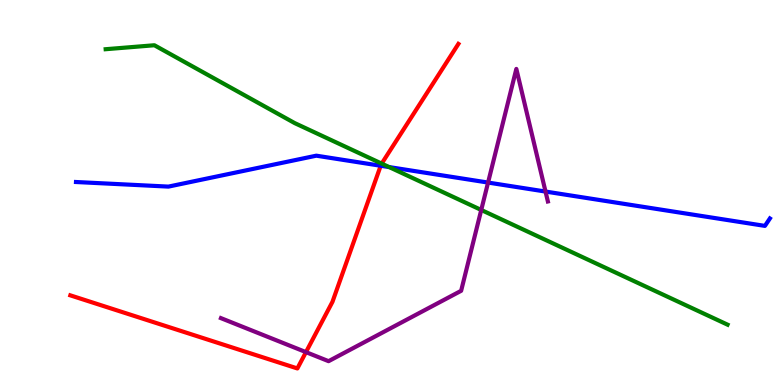[{'lines': ['blue', 'red'], 'intersections': [{'x': 4.91, 'y': 5.69}]}, {'lines': ['green', 'red'], 'intersections': [{'x': 4.92, 'y': 5.75}]}, {'lines': ['purple', 'red'], 'intersections': [{'x': 3.95, 'y': 0.854}]}, {'lines': ['blue', 'green'], 'intersections': [{'x': 5.02, 'y': 5.66}]}, {'lines': ['blue', 'purple'], 'intersections': [{'x': 6.3, 'y': 5.26}, {'x': 7.04, 'y': 5.02}]}, {'lines': ['green', 'purple'], 'intersections': [{'x': 6.21, 'y': 4.55}]}]